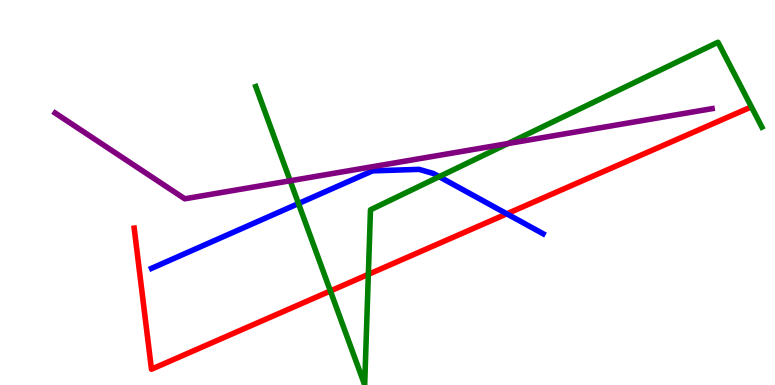[{'lines': ['blue', 'red'], 'intersections': [{'x': 6.54, 'y': 4.45}]}, {'lines': ['green', 'red'], 'intersections': [{'x': 4.26, 'y': 2.44}, {'x': 4.75, 'y': 2.87}]}, {'lines': ['purple', 'red'], 'intersections': []}, {'lines': ['blue', 'green'], 'intersections': [{'x': 3.85, 'y': 4.71}, {'x': 5.67, 'y': 5.41}]}, {'lines': ['blue', 'purple'], 'intersections': []}, {'lines': ['green', 'purple'], 'intersections': [{'x': 3.74, 'y': 5.3}, {'x': 6.55, 'y': 6.27}]}]